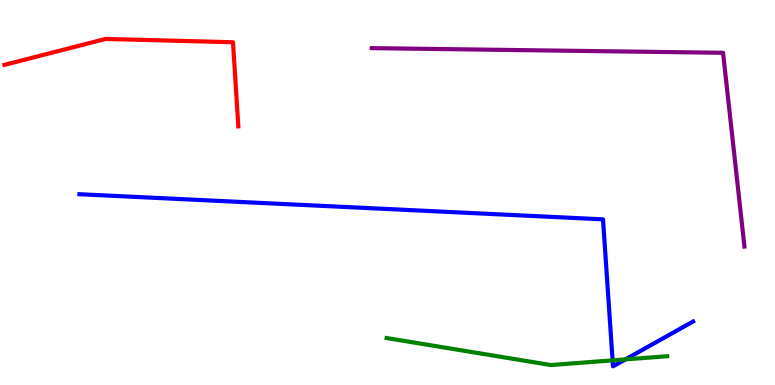[{'lines': ['blue', 'red'], 'intersections': []}, {'lines': ['green', 'red'], 'intersections': []}, {'lines': ['purple', 'red'], 'intersections': []}, {'lines': ['blue', 'green'], 'intersections': [{'x': 7.9, 'y': 0.64}, {'x': 8.07, 'y': 0.665}]}, {'lines': ['blue', 'purple'], 'intersections': []}, {'lines': ['green', 'purple'], 'intersections': []}]